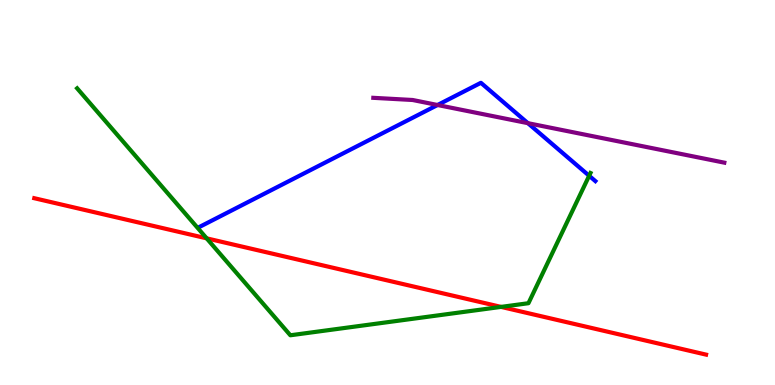[{'lines': ['blue', 'red'], 'intersections': []}, {'lines': ['green', 'red'], 'intersections': [{'x': 2.67, 'y': 3.81}, {'x': 6.47, 'y': 2.03}]}, {'lines': ['purple', 'red'], 'intersections': []}, {'lines': ['blue', 'green'], 'intersections': [{'x': 7.6, 'y': 5.43}]}, {'lines': ['blue', 'purple'], 'intersections': [{'x': 5.65, 'y': 7.27}, {'x': 6.81, 'y': 6.8}]}, {'lines': ['green', 'purple'], 'intersections': []}]